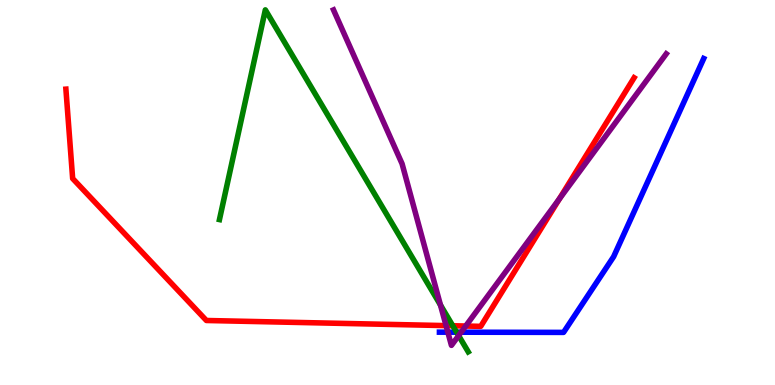[{'lines': ['blue', 'red'], 'intersections': []}, {'lines': ['green', 'red'], 'intersections': [{'x': 5.84, 'y': 1.54}]}, {'lines': ['purple', 'red'], 'intersections': [{'x': 5.76, 'y': 1.54}, {'x': 6.01, 'y': 1.53}, {'x': 7.22, 'y': 4.84}]}, {'lines': ['blue', 'green'], 'intersections': [{'x': 5.89, 'y': 1.37}]}, {'lines': ['blue', 'purple'], 'intersections': [{'x': 5.78, 'y': 1.37}, {'x': 5.95, 'y': 1.37}]}, {'lines': ['green', 'purple'], 'intersections': [{'x': 5.68, 'y': 2.08}, {'x': 5.92, 'y': 1.28}]}]